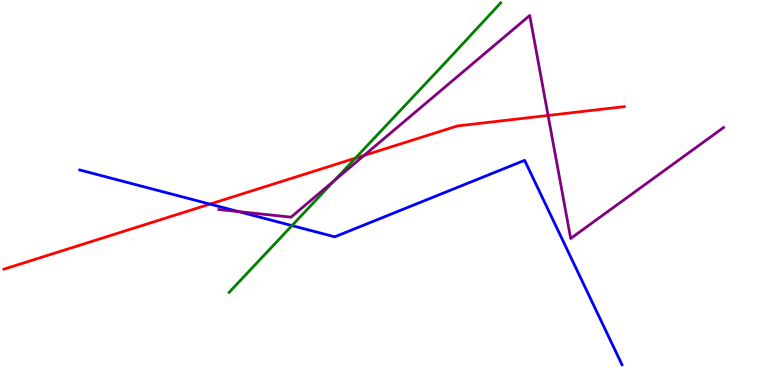[{'lines': ['blue', 'red'], 'intersections': [{'x': 2.71, 'y': 4.7}]}, {'lines': ['green', 'red'], 'intersections': [{'x': 4.59, 'y': 5.89}]}, {'lines': ['purple', 'red'], 'intersections': [{'x': 4.7, 'y': 5.96}, {'x': 7.07, 'y': 7.0}]}, {'lines': ['blue', 'green'], 'intersections': [{'x': 3.77, 'y': 4.14}]}, {'lines': ['blue', 'purple'], 'intersections': [{'x': 3.08, 'y': 4.5}]}, {'lines': ['green', 'purple'], 'intersections': [{'x': 4.31, 'y': 5.31}]}]